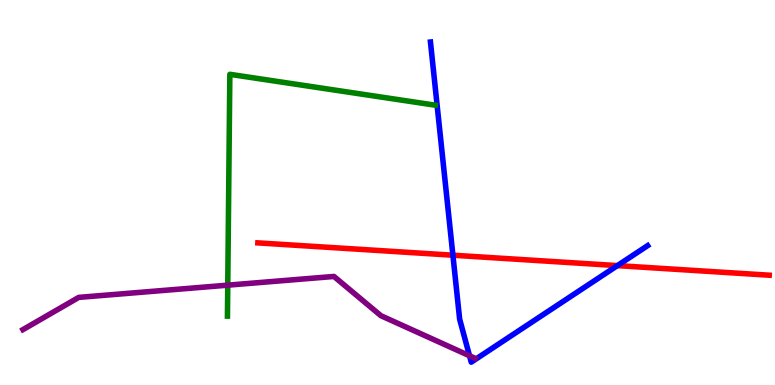[{'lines': ['blue', 'red'], 'intersections': [{'x': 5.84, 'y': 3.37}, {'x': 7.97, 'y': 3.1}]}, {'lines': ['green', 'red'], 'intersections': []}, {'lines': ['purple', 'red'], 'intersections': []}, {'lines': ['blue', 'green'], 'intersections': []}, {'lines': ['blue', 'purple'], 'intersections': [{'x': 6.06, 'y': 0.759}]}, {'lines': ['green', 'purple'], 'intersections': [{'x': 2.94, 'y': 2.59}]}]